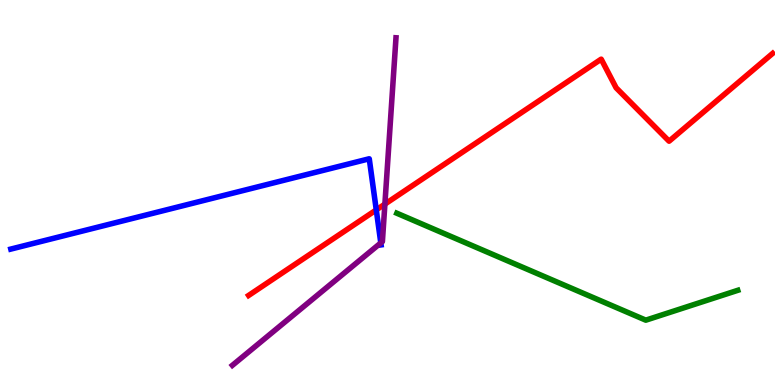[{'lines': ['blue', 'red'], 'intersections': [{'x': 4.86, 'y': 4.55}]}, {'lines': ['green', 'red'], 'intersections': []}, {'lines': ['purple', 'red'], 'intersections': [{'x': 4.97, 'y': 4.7}]}, {'lines': ['blue', 'green'], 'intersections': []}, {'lines': ['blue', 'purple'], 'intersections': [{'x': 4.91, 'y': 3.69}]}, {'lines': ['green', 'purple'], 'intersections': []}]